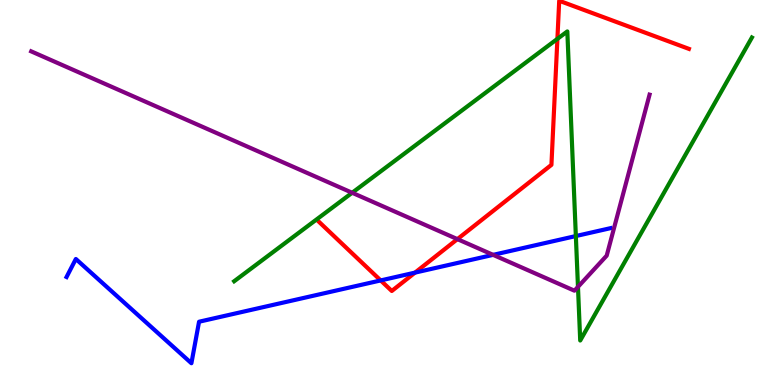[{'lines': ['blue', 'red'], 'intersections': [{'x': 4.91, 'y': 2.72}, {'x': 5.36, 'y': 2.92}]}, {'lines': ['green', 'red'], 'intersections': [{'x': 7.19, 'y': 8.99}]}, {'lines': ['purple', 'red'], 'intersections': [{'x': 5.9, 'y': 3.79}]}, {'lines': ['blue', 'green'], 'intersections': [{'x': 7.43, 'y': 3.87}]}, {'lines': ['blue', 'purple'], 'intersections': [{'x': 6.36, 'y': 3.38}]}, {'lines': ['green', 'purple'], 'intersections': [{'x': 4.54, 'y': 4.99}, {'x': 7.46, 'y': 2.55}]}]